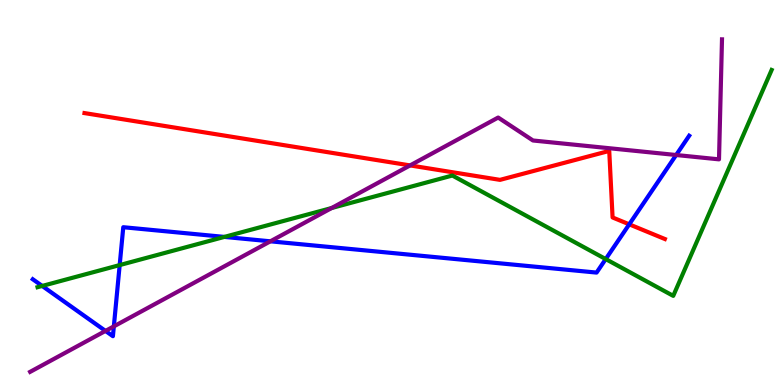[{'lines': ['blue', 'red'], 'intersections': [{'x': 8.12, 'y': 4.17}]}, {'lines': ['green', 'red'], 'intersections': []}, {'lines': ['purple', 'red'], 'intersections': [{'x': 5.29, 'y': 5.7}]}, {'lines': ['blue', 'green'], 'intersections': [{'x': 0.544, 'y': 2.57}, {'x': 1.54, 'y': 3.11}, {'x': 2.89, 'y': 3.85}, {'x': 7.82, 'y': 3.27}]}, {'lines': ['blue', 'purple'], 'intersections': [{'x': 1.36, 'y': 1.4}, {'x': 1.47, 'y': 1.52}, {'x': 3.49, 'y': 3.73}, {'x': 8.72, 'y': 5.97}]}, {'lines': ['green', 'purple'], 'intersections': [{'x': 4.28, 'y': 4.6}]}]